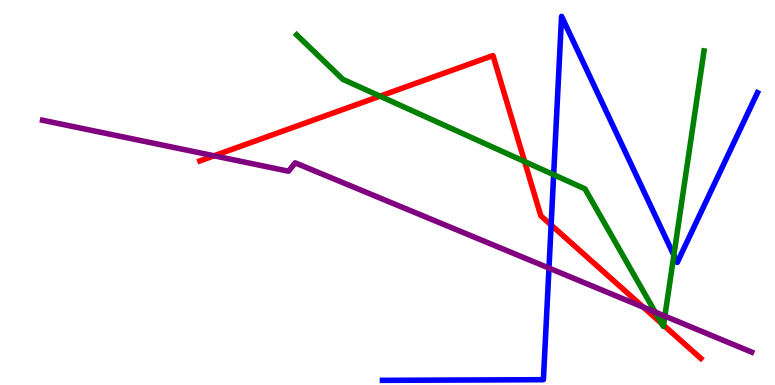[{'lines': ['blue', 'red'], 'intersections': [{'x': 7.11, 'y': 4.16}]}, {'lines': ['green', 'red'], 'intersections': [{'x': 4.9, 'y': 7.5}, {'x': 6.77, 'y': 5.8}, {'x': 8.54, 'y': 1.6}, {'x': 8.56, 'y': 1.55}]}, {'lines': ['purple', 'red'], 'intersections': [{'x': 2.76, 'y': 5.95}, {'x': 8.3, 'y': 2.02}]}, {'lines': ['blue', 'green'], 'intersections': [{'x': 7.14, 'y': 5.46}, {'x': 8.69, 'y': 3.37}]}, {'lines': ['blue', 'purple'], 'intersections': [{'x': 7.08, 'y': 3.04}]}, {'lines': ['green', 'purple'], 'intersections': [{'x': 8.45, 'y': 1.89}, {'x': 8.58, 'y': 1.79}]}]